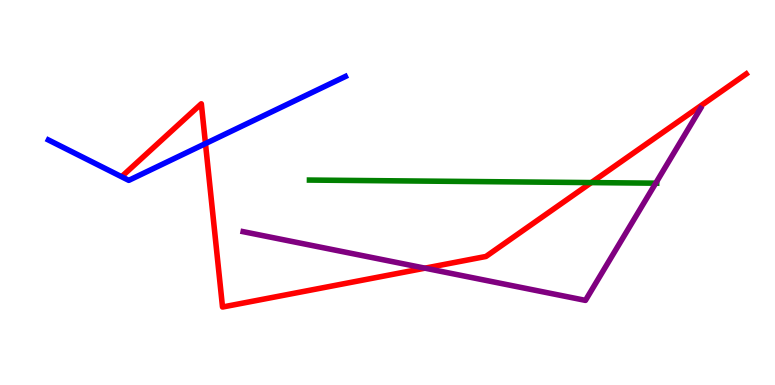[{'lines': ['blue', 'red'], 'intersections': [{'x': 2.65, 'y': 6.27}]}, {'lines': ['green', 'red'], 'intersections': [{'x': 7.63, 'y': 5.26}]}, {'lines': ['purple', 'red'], 'intersections': [{'x': 5.48, 'y': 3.03}]}, {'lines': ['blue', 'green'], 'intersections': []}, {'lines': ['blue', 'purple'], 'intersections': []}, {'lines': ['green', 'purple'], 'intersections': [{'x': 8.46, 'y': 5.24}]}]